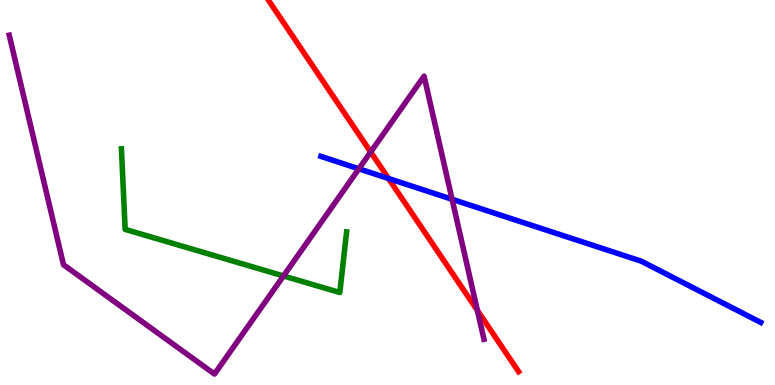[{'lines': ['blue', 'red'], 'intersections': [{'x': 5.01, 'y': 5.36}]}, {'lines': ['green', 'red'], 'intersections': []}, {'lines': ['purple', 'red'], 'intersections': [{'x': 4.78, 'y': 6.05}, {'x': 6.16, 'y': 1.94}]}, {'lines': ['blue', 'green'], 'intersections': []}, {'lines': ['blue', 'purple'], 'intersections': [{'x': 4.63, 'y': 5.62}, {'x': 5.83, 'y': 4.82}]}, {'lines': ['green', 'purple'], 'intersections': [{'x': 3.66, 'y': 2.83}]}]